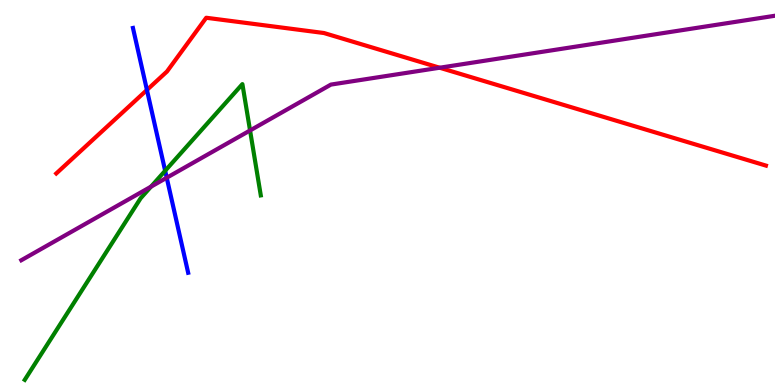[{'lines': ['blue', 'red'], 'intersections': [{'x': 1.9, 'y': 7.66}]}, {'lines': ['green', 'red'], 'intersections': []}, {'lines': ['purple', 'red'], 'intersections': [{'x': 5.67, 'y': 8.24}]}, {'lines': ['blue', 'green'], 'intersections': [{'x': 2.13, 'y': 5.56}]}, {'lines': ['blue', 'purple'], 'intersections': [{'x': 2.15, 'y': 5.38}]}, {'lines': ['green', 'purple'], 'intersections': [{'x': 1.95, 'y': 5.15}, {'x': 3.23, 'y': 6.61}]}]